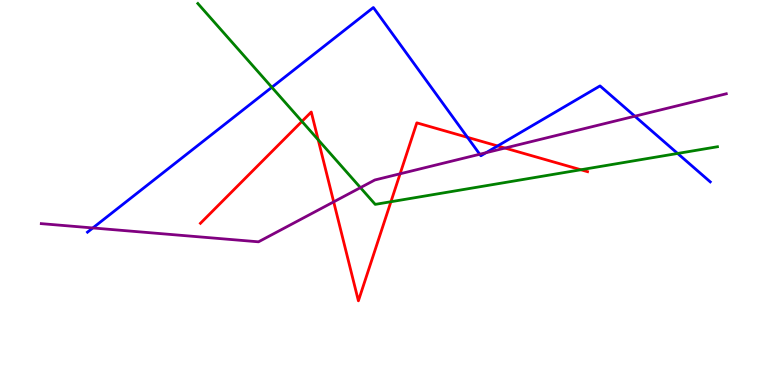[{'lines': ['blue', 'red'], 'intersections': [{'x': 6.03, 'y': 6.43}, {'x': 6.42, 'y': 6.21}]}, {'lines': ['green', 'red'], 'intersections': [{'x': 3.9, 'y': 6.85}, {'x': 4.11, 'y': 6.37}, {'x': 5.04, 'y': 4.76}, {'x': 7.49, 'y': 5.59}]}, {'lines': ['purple', 'red'], 'intersections': [{'x': 4.31, 'y': 4.76}, {'x': 5.16, 'y': 5.49}, {'x': 6.52, 'y': 6.15}]}, {'lines': ['blue', 'green'], 'intersections': [{'x': 3.51, 'y': 7.73}, {'x': 8.74, 'y': 6.01}]}, {'lines': ['blue', 'purple'], 'intersections': [{'x': 1.2, 'y': 4.08}, {'x': 6.19, 'y': 5.99}, {'x': 6.27, 'y': 6.03}, {'x': 8.19, 'y': 6.98}]}, {'lines': ['green', 'purple'], 'intersections': [{'x': 4.65, 'y': 5.13}]}]